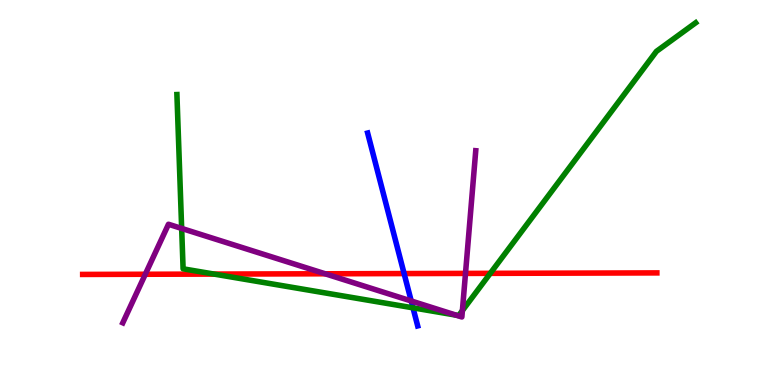[{'lines': ['blue', 'red'], 'intersections': [{'x': 5.21, 'y': 2.89}]}, {'lines': ['green', 'red'], 'intersections': [{'x': 2.76, 'y': 2.88}, {'x': 6.33, 'y': 2.9}]}, {'lines': ['purple', 'red'], 'intersections': [{'x': 1.87, 'y': 2.88}, {'x': 4.2, 'y': 2.89}, {'x': 6.01, 'y': 2.9}]}, {'lines': ['blue', 'green'], 'intersections': [{'x': 5.33, 'y': 2.0}]}, {'lines': ['blue', 'purple'], 'intersections': [{'x': 5.31, 'y': 2.18}]}, {'lines': ['green', 'purple'], 'intersections': [{'x': 2.34, 'y': 4.07}, {'x': 5.88, 'y': 1.81}, {'x': 5.97, 'y': 1.93}]}]